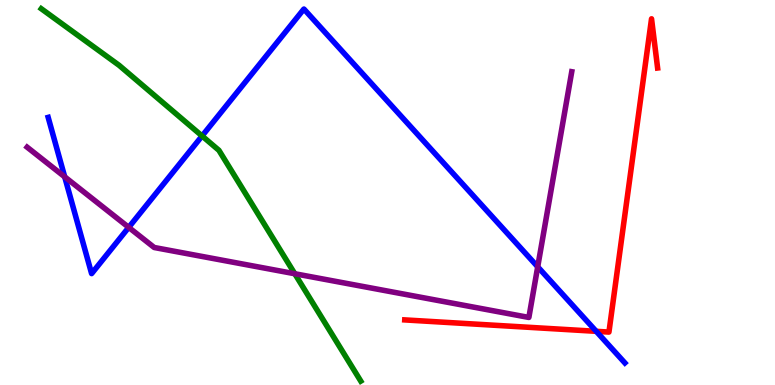[{'lines': ['blue', 'red'], 'intersections': [{'x': 7.69, 'y': 1.39}]}, {'lines': ['green', 'red'], 'intersections': []}, {'lines': ['purple', 'red'], 'intersections': []}, {'lines': ['blue', 'green'], 'intersections': [{'x': 2.61, 'y': 6.47}]}, {'lines': ['blue', 'purple'], 'intersections': [{'x': 0.835, 'y': 5.41}, {'x': 1.66, 'y': 4.09}, {'x': 6.94, 'y': 3.07}]}, {'lines': ['green', 'purple'], 'intersections': [{'x': 3.8, 'y': 2.89}]}]